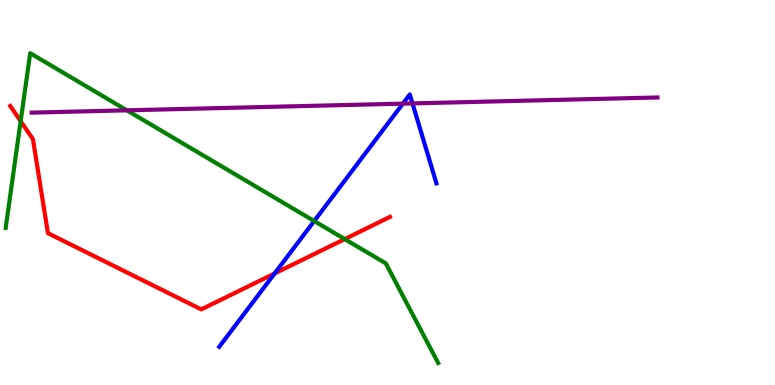[{'lines': ['blue', 'red'], 'intersections': [{'x': 3.54, 'y': 2.9}]}, {'lines': ['green', 'red'], 'intersections': [{'x': 0.267, 'y': 6.85}, {'x': 4.45, 'y': 3.79}]}, {'lines': ['purple', 'red'], 'intersections': []}, {'lines': ['blue', 'green'], 'intersections': [{'x': 4.05, 'y': 4.26}]}, {'lines': ['blue', 'purple'], 'intersections': [{'x': 5.2, 'y': 7.31}, {'x': 5.32, 'y': 7.31}]}, {'lines': ['green', 'purple'], 'intersections': [{'x': 1.64, 'y': 7.13}]}]